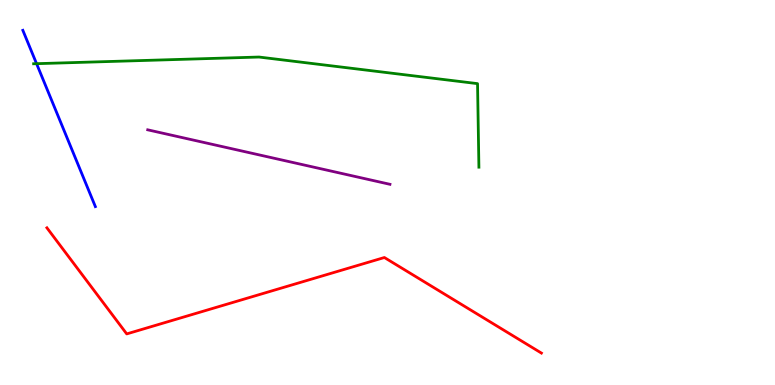[{'lines': ['blue', 'red'], 'intersections': []}, {'lines': ['green', 'red'], 'intersections': []}, {'lines': ['purple', 'red'], 'intersections': []}, {'lines': ['blue', 'green'], 'intersections': [{'x': 0.472, 'y': 8.35}]}, {'lines': ['blue', 'purple'], 'intersections': []}, {'lines': ['green', 'purple'], 'intersections': []}]